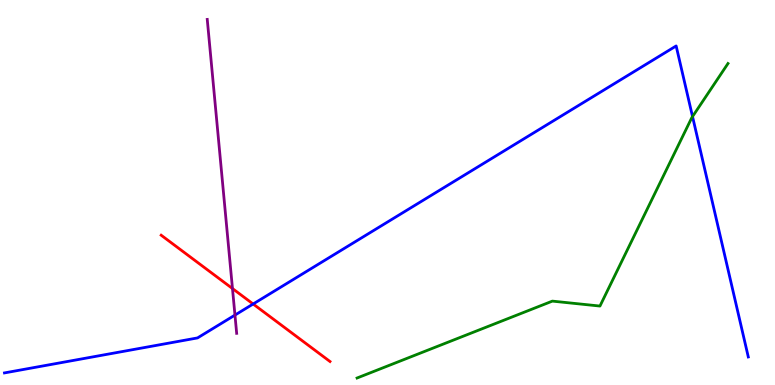[{'lines': ['blue', 'red'], 'intersections': [{'x': 3.27, 'y': 2.1}]}, {'lines': ['green', 'red'], 'intersections': []}, {'lines': ['purple', 'red'], 'intersections': [{'x': 3.0, 'y': 2.51}]}, {'lines': ['blue', 'green'], 'intersections': [{'x': 8.94, 'y': 6.97}]}, {'lines': ['blue', 'purple'], 'intersections': [{'x': 3.03, 'y': 1.82}]}, {'lines': ['green', 'purple'], 'intersections': []}]